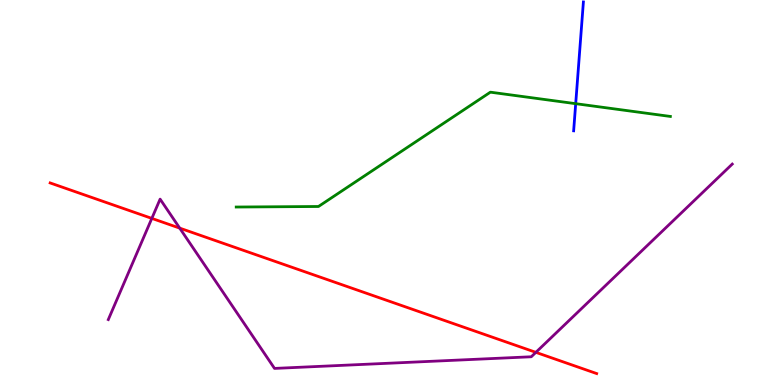[{'lines': ['blue', 'red'], 'intersections': []}, {'lines': ['green', 'red'], 'intersections': []}, {'lines': ['purple', 'red'], 'intersections': [{'x': 1.96, 'y': 4.33}, {'x': 2.32, 'y': 4.07}, {'x': 6.91, 'y': 0.848}]}, {'lines': ['blue', 'green'], 'intersections': [{'x': 7.43, 'y': 7.31}]}, {'lines': ['blue', 'purple'], 'intersections': []}, {'lines': ['green', 'purple'], 'intersections': []}]